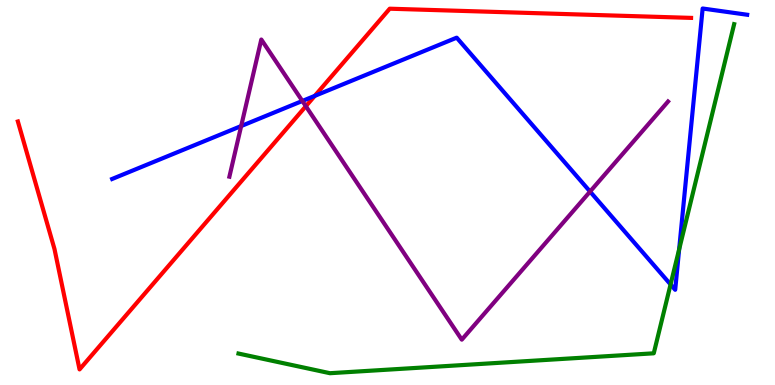[{'lines': ['blue', 'red'], 'intersections': [{'x': 4.06, 'y': 7.51}]}, {'lines': ['green', 'red'], 'intersections': []}, {'lines': ['purple', 'red'], 'intersections': [{'x': 3.95, 'y': 7.24}]}, {'lines': ['blue', 'green'], 'intersections': [{'x': 8.65, 'y': 2.61}, {'x': 8.76, 'y': 3.52}]}, {'lines': ['blue', 'purple'], 'intersections': [{'x': 3.11, 'y': 6.73}, {'x': 3.9, 'y': 7.38}, {'x': 7.61, 'y': 5.02}]}, {'lines': ['green', 'purple'], 'intersections': []}]